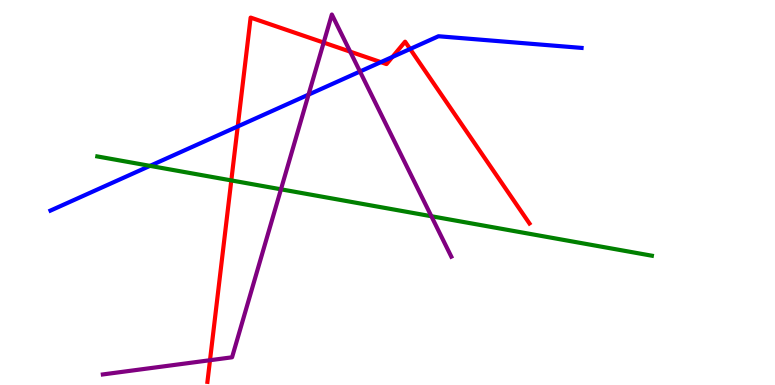[{'lines': ['blue', 'red'], 'intersections': [{'x': 3.07, 'y': 6.72}, {'x': 4.91, 'y': 8.39}, {'x': 5.06, 'y': 8.52}, {'x': 5.29, 'y': 8.73}]}, {'lines': ['green', 'red'], 'intersections': [{'x': 2.98, 'y': 5.31}]}, {'lines': ['purple', 'red'], 'intersections': [{'x': 2.71, 'y': 0.644}, {'x': 4.18, 'y': 8.89}, {'x': 4.52, 'y': 8.66}]}, {'lines': ['blue', 'green'], 'intersections': [{'x': 1.94, 'y': 5.69}]}, {'lines': ['blue', 'purple'], 'intersections': [{'x': 3.98, 'y': 7.54}, {'x': 4.64, 'y': 8.14}]}, {'lines': ['green', 'purple'], 'intersections': [{'x': 3.63, 'y': 5.08}, {'x': 5.57, 'y': 4.38}]}]